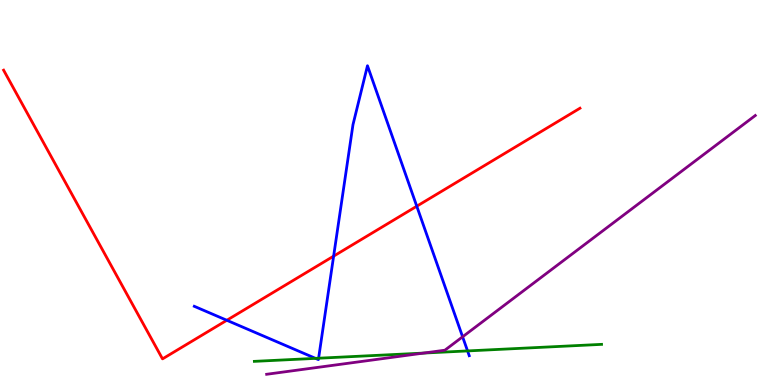[{'lines': ['blue', 'red'], 'intersections': [{'x': 2.93, 'y': 1.68}, {'x': 4.3, 'y': 3.35}, {'x': 5.38, 'y': 4.64}]}, {'lines': ['green', 'red'], 'intersections': []}, {'lines': ['purple', 'red'], 'intersections': []}, {'lines': ['blue', 'green'], 'intersections': [{'x': 4.07, 'y': 0.692}, {'x': 4.11, 'y': 0.696}, {'x': 6.03, 'y': 0.885}]}, {'lines': ['blue', 'purple'], 'intersections': [{'x': 5.97, 'y': 1.25}]}, {'lines': ['green', 'purple'], 'intersections': [{'x': 5.47, 'y': 0.829}]}]